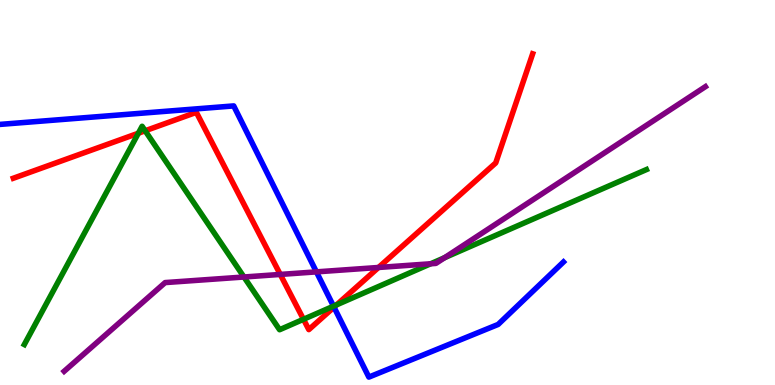[{'lines': ['blue', 'red'], 'intersections': [{'x': 4.31, 'y': 2.02}]}, {'lines': ['green', 'red'], 'intersections': [{'x': 1.79, 'y': 6.54}, {'x': 1.87, 'y': 6.6}, {'x': 3.92, 'y': 1.71}, {'x': 4.34, 'y': 2.08}]}, {'lines': ['purple', 'red'], 'intersections': [{'x': 3.62, 'y': 2.87}, {'x': 4.88, 'y': 3.05}]}, {'lines': ['blue', 'green'], 'intersections': [{'x': 4.3, 'y': 2.05}]}, {'lines': ['blue', 'purple'], 'intersections': [{'x': 4.08, 'y': 2.94}]}, {'lines': ['green', 'purple'], 'intersections': [{'x': 3.15, 'y': 2.81}, {'x': 5.56, 'y': 3.15}, {'x': 5.74, 'y': 3.31}]}]